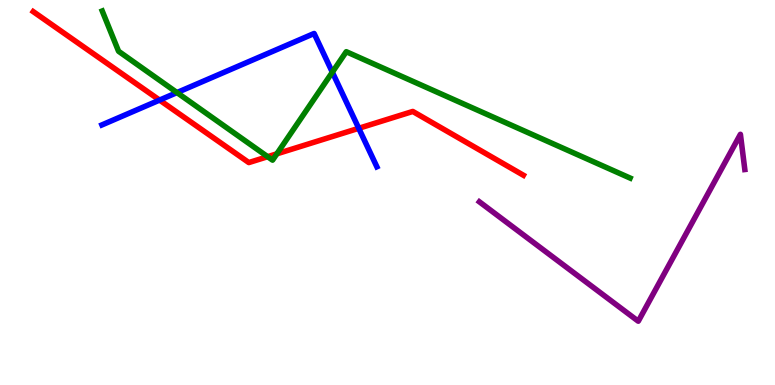[{'lines': ['blue', 'red'], 'intersections': [{'x': 2.06, 'y': 7.4}, {'x': 4.63, 'y': 6.67}]}, {'lines': ['green', 'red'], 'intersections': [{'x': 3.45, 'y': 5.93}, {'x': 3.57, 'y': 6.0}]}, {'lines': ['purple', 'red'], 'intersections': []}, {'lines': ['blue', 'green'], 'intersections': [{'x': 2.28, 'y': 7.6}, {'x': 4.29, 'y': 8.12}]}, {'lines': ['blue', 'purple'], 'intersections': []}, {'lines': ['green', 'purple'], 'intersections': []}]